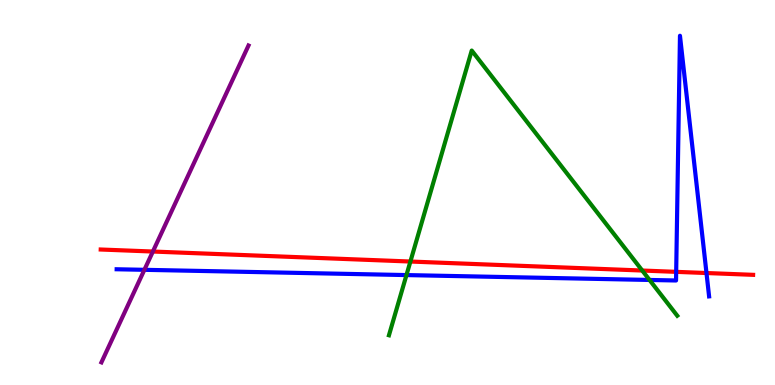[{'lines': ['blue', 'red'], 'intersections': [{'x': 8.72, 'y': 2.94}, {'x': 9.12, 'y': 2.91}]}, {'lines': ['green', 'red'], 'intersections': [{'x': 5.3, 'y': 3.21}, {'x': 8.29, 'y': 2.97}]}, {'lines': ['purple', 'red'], 'intersections': [{'x': 1.97, 'y': 3.47}]}, {'lines': ['blue', 'green'], 'intersections': [{'x': 5.24, 'y': 2.86}, {'x': 8.38, 'y': 2.73}]}, {'lines': ['blue', 'purple'], 'intersections': [{'x': 1.86, 'y': 2.99}]}, {'lines': ['green', 'purple'], 'intersections': []}]